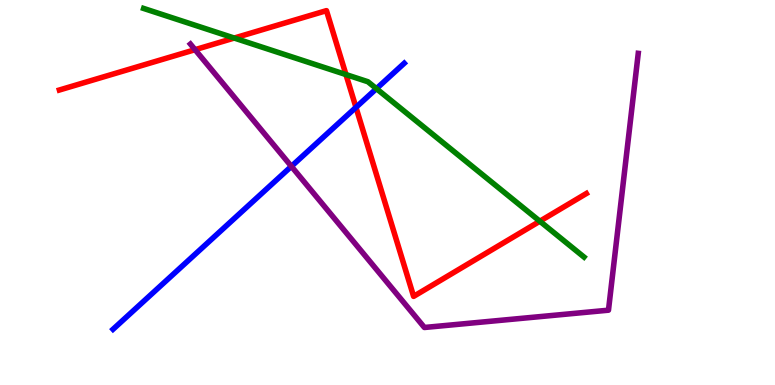[{'lines': ['blue', 'red'], 'intersections': [{'x': 4.59, 'y': 7.21}]}, {'lines': ['green', 'red'], 'intersections': [{'x': 3.02, 'y': 9.01}, {'x': 4.46, 'y': 8.06}, {'x': 6.97, 'y': 4.25}]}, {'lines': ['purple', 'red'], 'intersections': [{'x': 2.52, 'y': 8.71}]}, {'lines': ['blue', 'green'], 'intersections': [{'x': 4.86, 'y': 7.7}]}, {'lines': ['blue', 'purple'], 'intersections': [{'x': 3.76, 'y': 5.68}]}, {'lines': ['green', 'purple'], 'intersections': []}]